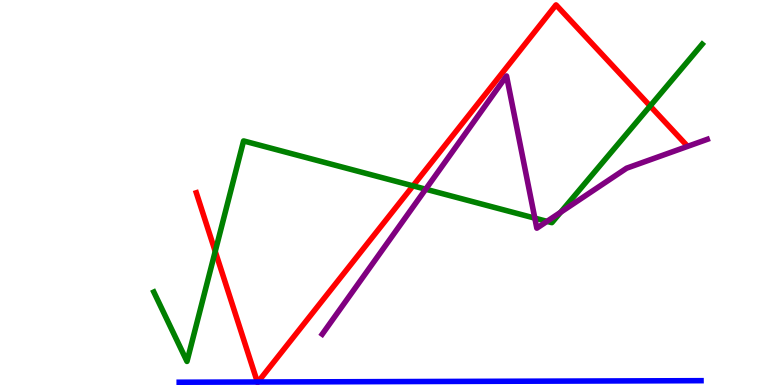[{'lines': ['blue', 'red'], 'intersections': [{'x': 3.32, 'y': 0.078}, {'x': 3.33, 'y': 0.078}]}, {'lines': ['green', 'red'], 'intersections': [{'x': 2.78, 'y': 3.47}, {'x': 5.33, 'y': 5.17}, {'x': 8.39, 'y': 7.25}]}, {'lines': ['purple', 'red'], 'intersections': []}, {'lines': ['blue', 'green'], 'intersections': []}, {'lines': ['blue', 'purple'], 'intersections': []}, {'lines': ['green', 'purple'], 'intersections': [{'x': 5.49, 'y': 5.09}, {'x': 6.9, 'y': 4.33}, {'x': 7.06, 'y': 4.25}, {'x': 7.23, 'y': 4.49}]}]